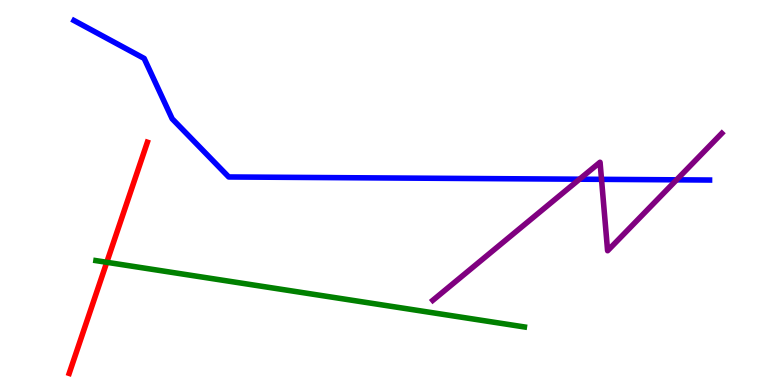[{'lines': ['blue', 'red'], 'intersections': []}, {'lines': ['green', 'red'], 'intersections': [{'x': 1.38, 'y': 3.19}]}, {'lines': ['purple', 'red'], 'intersections': []}, {'lines': ['blue', 'green'], 'intersections': []}, {'lines': ['blue', 'purple'], 'intersections': [{'x': 7.48, 'y': 5.35}, {'x': 7.76, 'y': 5.34}, {'x': 8.73, 'y': 5.33}]}, {'lines': ['green', 'purple'], 'intersections': []}]